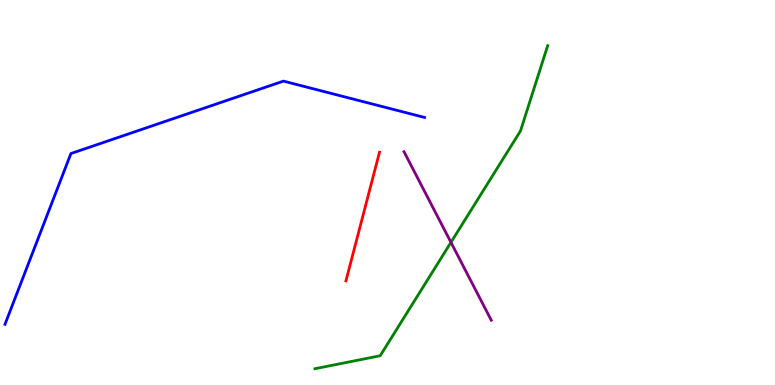[{'lines': ['blue', 'red'], 'intersections': []}, {'lines': ['green', 'red'], 'intersections': []}, {'lines': ['purple', 'red'], 'intersections': []}, {'lines': ['blue', 'green'], 'intersections': []}, {'lines': ['blue', 'purple'], 'intersections': []}, {'lines': ['green', 'purple'], 'intersections': [{'x': 5.82, 'y': 3.7}]}]